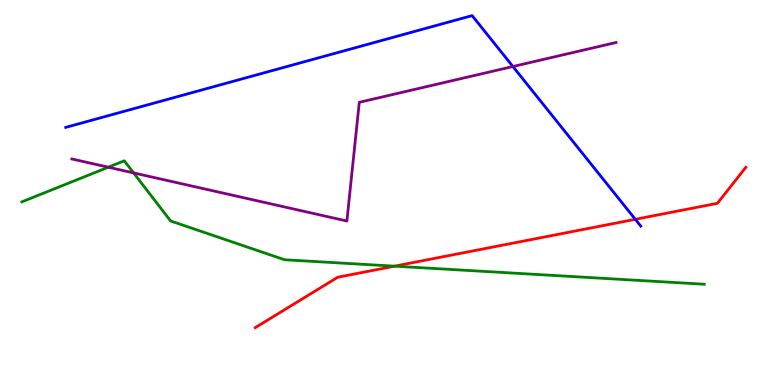[{'lines': ['blue', 'red'], 'intersections': [{'x': 8.2, 'y': 4.3}]}, {'lines': ['green', 'red'], 'intersections': [{'x': 5.09, 'y': 3.09}]}, {'lines': ['purple', 'red'], 'intersections': []}, {'lines': ['blue', 'green'], 'intersections': []}, {'lines': ['blue', 'purple'], 'intersections': [{'x': 6.62, 'y': 8.27}]}, {'lines': ['green', 'purple'], 'intersections': [{'x': 1.4, 'y': 5.66}, {'x': 1.72, 'y': 5.51}]}]